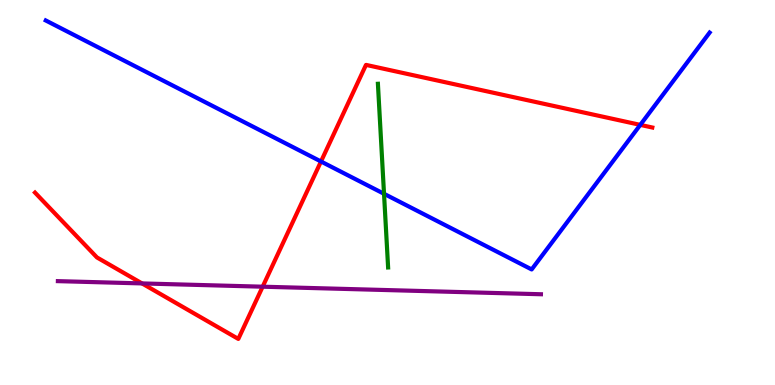[{'lines': ['blue', 'red'], 'intersections': [{'x': 4.14, 'y': 5.81}, {'x': 8.26, 'y': 6.76}]}, {'lines': ['green', 'red'], 'intersections': []}, {'lines': ['purple', 'red'], 'intersections': [{'x': 1.83, 'y': 2.64}, {'x': 3.39, 'y': 2.55}]}, {'lines': ['blue', 'green'], 'intersections': [{'x': 4.96, 'y': 4.97}]}, {'lines': ['blue', 'purple'], 'intersections': []}, {'lines': ['green', 'purple'], 'intersections': []}]